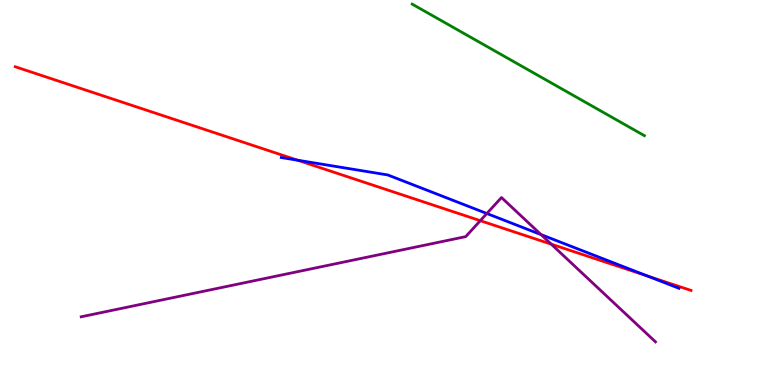[{'lines': ['blue', 'red'], 'intersections': [{'x': 3.84, 'y': 5.84}, {'x': 8.35, 'y': 2.83}]}, {'lines': ['green', 'red'], 'intersections': []}, {'lines': ['purple', 'red'], 'intersections': [{'x': 6.2, 'y': 4.27}, {'x': 7.11, 'y': 3.66}]}, {'lines': ['blue', 'green'], 'intersections': []}, {'lines': ['blue', 'purple'], 'intersections': [{'x': 6.28, 'y': 4.45}, {'x': 6.98, 'y': 3.91}]}, {'lines': ['green', 'purple'], 'intersections': []}]